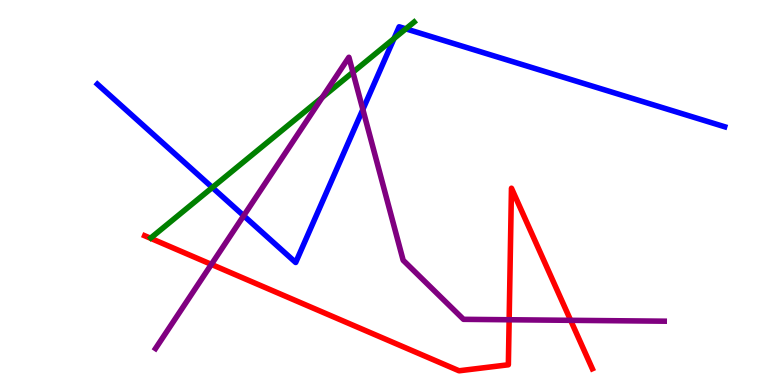[{'lines': ['blue', 'red'], 'intersections': []}, {'lines': ['green', 'red'], 'intersections': []}, {'lines': ['purple', 'red'], 'intersections': [{'x': 2.73, 'y': 3.13}, {'x': 6.57, 'y': 1.69}, {'x': 7.36, 'y': 1.68}]}, {'lines': ['blue', 'green'], 'intersections': [{'x': 2.74, 'y': 5.13}, {'x': 5.08, 'y': 9.0}, {'x': 5.24, 'y': 9.25}]}, {'lines': ['blue', 'purple'], 'intersections': [{'x': 3.14, 'y': 4.4}, {'x': 4.68, 'y': 7.16}]}, {'lines': ['green', 'purple'], 'intersections': [{'x': 4.16, 'y': 7.47}, {'x': 4.55, 'y': 8.12}]}]